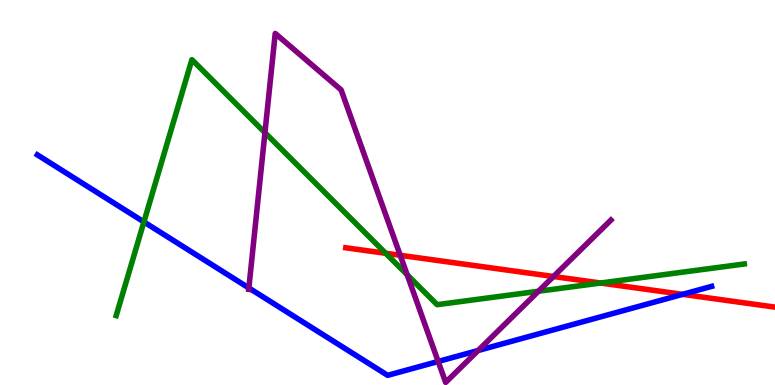[{'lines': ['blue', 'red'], 'intersections': [{'x': 8.81, 'y': 2.35}]}, {'lines': ['green', 'red'], 'intersections': [{'x': 4.98, 'y': 3.42}, {'x': 7.75, 'y': 2.65}]}, {'lines': ['purple', 'red'], 'intersections': [{'x': 5.16, 'y': 3.37}, {'x': 7.14, 'y': 2.82}]}, {'lines': ['blue', 'green'], 'intersections': [{'x': 1.86, 'y': 4.24}]}, {'lines': ['blue', 'purple'], 'intersections': [{'x': 3.21, 'y': 2.52}, {'x': 5.65, 'y': 0.611}, {'x': 6.17, 'y': 0.896}]}, {'lines': ['green', 'purple'], 'intersections': [{'x': 3.42, 'y': 6.55}, {'x': 5.25, 'y': 2.86}, {'x': 6.95, 'y': 2.44}]}]